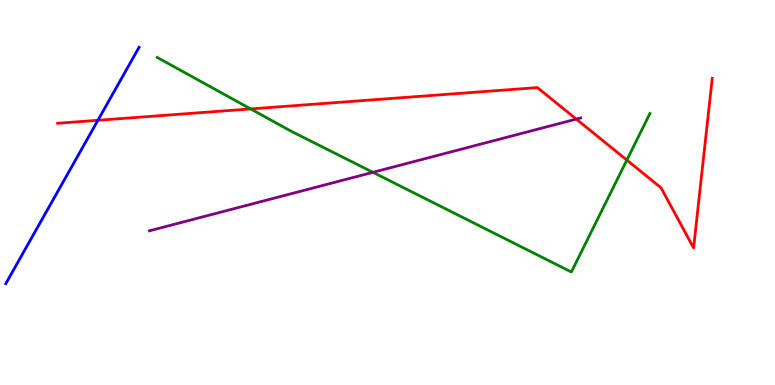[{'lines': ['blue', 'red'], 'intersections': [{'x': 1.26, 'y': 6.88}]}, {'lines': ['green', 'red'], 'intersections': [{'x': 3.23, 'y': 7.17}, {'x': 8.09, 'y': 5.84}]}, {'lines': ['purple', 'red'], 'intersections': [{'x': 7.44, 'y': 6.91}]}, {'lines': ['blue', 'green'], 'intersections': []}, {'lines': ['blue', 'purple'], 'intersections': []}, {'lines': ['green', 'purple'], 'intersections': [{'x': 4.81, 'y': 5.52}]}]